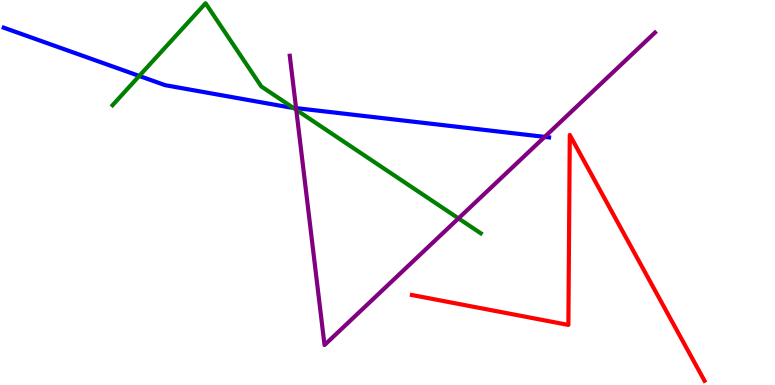[{'lines': ['blue', 'red'], 'intersections': []}, {'lines': ['green', 'red'], 'intersections': []}, {'lines': ['purple', 'red'], 'intersections': []}, {'lines': ['blue', 'green'], 'intersections': [{'x': 1.8, 'y': 8.03}, {'x': 3.78, 'y': 7.2}]}, {'lines': ['blue', 'purple'], 'intersections': [{'x': 3.82, 'y': 7.19}, {'x': 7.03, 'y': 6.44}]}, {'lines': ['green', 'purple'], 'intersections': [{'x': 3.82, 'y': 7.15}, {'x': 5.92, 'y': 4.33}]}]